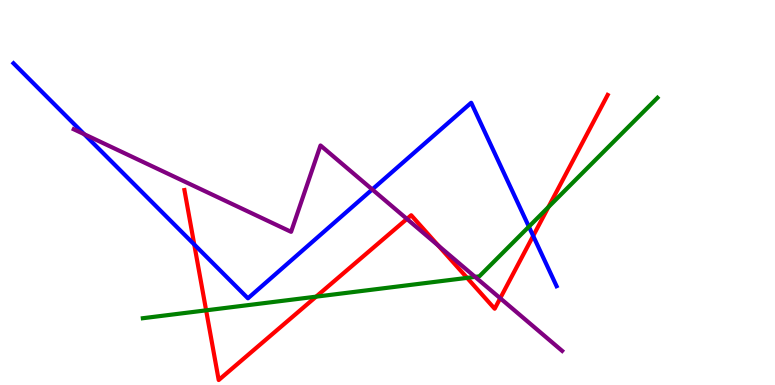[{'lines': ['blue', 'red'], 'intersections': [{'x': 2.51, 'y': 3.65}, {'x': 6.88, 'y': 3.87}]}, {'lines': ['green', 'red'], 'intersections': [{'x': 2.66, 'y': 1.94}, {'x': 4.08, 'y': 2.29}, {'x': 6.03, 'y': 2.78}, {'x': 7.08, 'y': 4.62}]}, {'lines': ['purple', 'red'], 'intersections': [{'x': 5.25, 'y': 4.31}, {'x': 5.66, 'y': 3.62}, {'x': 6.45, 'y': 2.25}]}, {'lines': ['blue', 'green'], 'intersections': [{'x': 6.82, 'y': 4.11}]}, {'lines': ['blue', 'purple'], 'intersections': [{'x': 1.09, 'y': 6.51}, {'x': 4.8, 'y': 5.08}]}, {'lines': ['green', 'purple'], 'intersections': [{'x': 6.13, 'y': 2.81}]}]